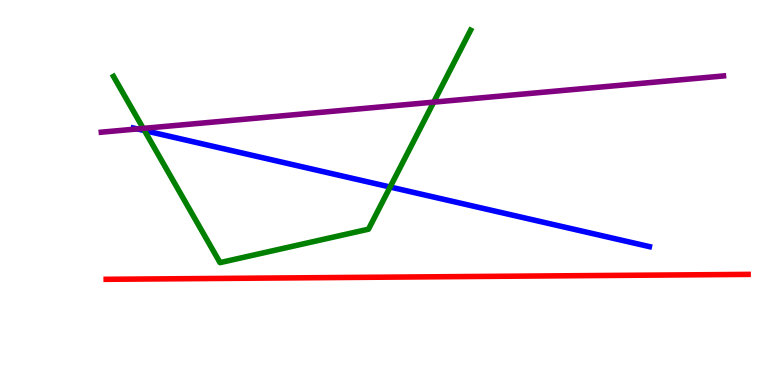[{'lines': ['blue', 'red'], 'intersections': []}, {'lines': ['green', 'red'], 'intersections': []}, {'lines': ['purple', 'red'], 'intersections': []}, {'lines': ['blue', 'green'], 'intersections': [{'x': 1.86, 'y': 6.61}, {'x': 5.03, 'y': 5.14}]}, {'lines': ['blue', 'purple'], 'intersections': [{'x': 1.77, 'y': 6.65}]}, {'lines': ['green', 'purple'], 'intersections': [{'x': 1.85, 'y': 6.67}, {'x': 5.6, 'y': 7.35}]}]